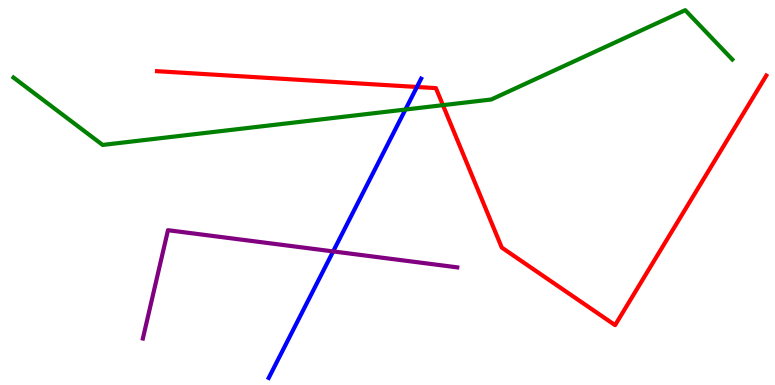[{'lines': ['blue', 'red'], 'intersections': [{'x': 5.38, 'y': 7.74}]}, {'lines': ['green', 'red'], 'intersections': [{'x': 5.72, 'y': 7.27}]}, {'lines': ['purple', 'red'], 'intersections': []}, {'lines': ['blue', 'green'], 'intersections': [{'x': 5.23, 'y': 7.15}]}, {'lines': ['blue', 'purple'], 'intersections': [{'x': 4.3, 'y': 3.47}]}, {'lines': ['green', 'purple'], 'intersections': []}]